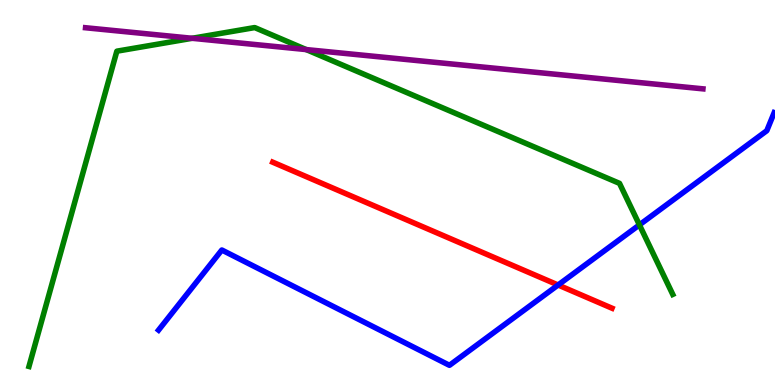[{'lines': ['blue', 'red'], 'intersections': [{'x': 7.2, 'y': 2.6}]}, {'lines': ['green', 'red'], 'intersections': []}, {'lines': ['purple', 'red'], 'intersections': []}, {'lines': ['blue', 'green'], 'intersections': [{'x': 8.25, 'y': 4.16}]}, {'lines': ['blue', 'purple'], 'intersections': []}, {'lines': ['green', 'purple'], 'intersections': [{'x': 2.48, 'y': 9.01}, {'x': 3.95, 'y': 8.71}]}]